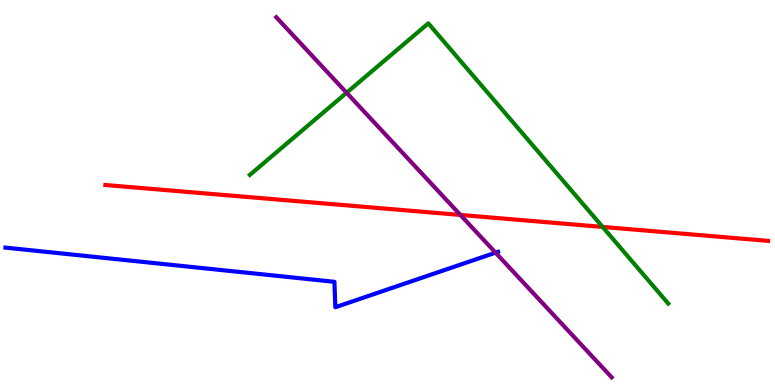[{'lines': ['blue', 'red'], 'intersections': []}, {'lines': ['green', 'red'], 'intersections': [{'x': 7.78, 'y': 4.11}]}, {'lines': ['purple', 'red'], 'intersections': [{'x': 5.94, 'y': 4.42}]}, {'lines': ['blue', 'green'], 'intersections': []}, {'lines': ['blue', 'purple'], 'intersections': [{'x': 6.39, 'y': 3.44}]}, {'lines': ['green', 'purple'], 'intersections': [{'x': 4.47, 'y': 7.59}]}]